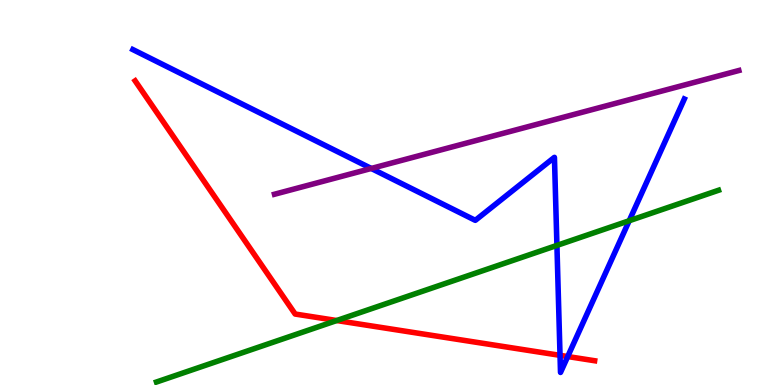[{'lines': ['blue', 'red'], 'intersections': [{'x': 7.23, 'y': 0.77}, {'x': 7.33, 'y': 0.739}]}, {'lines': ['green', 'red'], 'intersections': [{'x': 4.34, 'y': 1.67}]}, {'lines': ['purple', 'red'], 'intersections': []}, {'lines': ['blue', 'green'], 'intersections': [{'x': 7.19, 'y': 3.63}, {'x': 8.12, 'y': 4.27}]}, {'lines': ['blue', 'purple'], 'intersections': [{'x': 4.79, 'y': 5.62}]}, {'lines': ['green', 'purple'], 'intersections': []}]